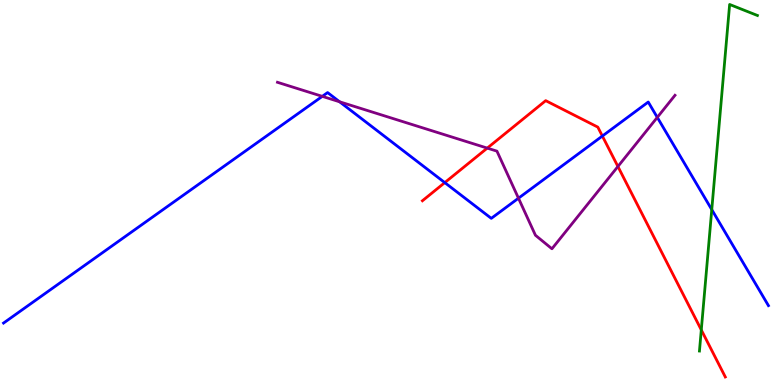[{'lines': ['blue', 'red'], 'intersections': [{'x': 5.74, 'y': 5.26}, {'x': 7.77, 'y': 6.47}]}, {'lines': ['green', 'red'], 'intersections': [{'x': 9.05, 'y': 1.43}]}, {'lines': ['purple', 'red'], 'intersections': [{'x': 6.29, 'y': 6.15}, {'x': 7.97, 'y': 5.68}]}, {'lines': ['blue', 'green'], 'intersections': [{'x': 9.18, 'y': 4.56}]}, {'lines': ['blue', 'purple'], 'intersections': [{'x': 4.16, 'y': 7.5}, {'x': 4.38, 'y': 7.36}, {'x': 6.69, 'y': 4.85}, {'x': 8.48, 'y': 6.95}]}, {'lines': ['green', 'purple'], 'intersections': []}]